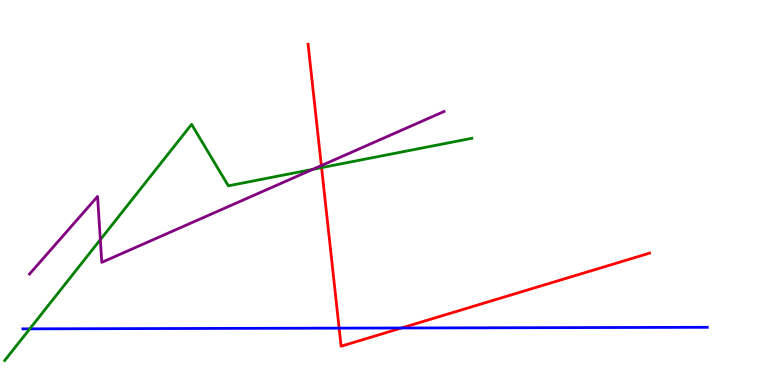[{'lines': ['blue', 'red'], 'intersections': [{'x': 4.38, 'y': 1.48}, {'x': 5.18, 'y': 1.48}]}, {'lines': ['green', 'red'], 'intersections': [{'x': 4.15, 'y': 5.65}]}, {'lines': ['purple', 'red'], 'intersections': [{'x': 4.15, 'y': 5.7}]}, {'lines': ['blue', 'green'], 'intersections': [{'x': 0.384, 'y': 1.46}]}, {'lines': ['blue', 'purple'], 'intersections': []}, {'lines': ['green', 'purple'], 'intersections': [{'x': 1.29, 'y': 3.77}, {'x': 4.04, 'y': 5.6}]}]